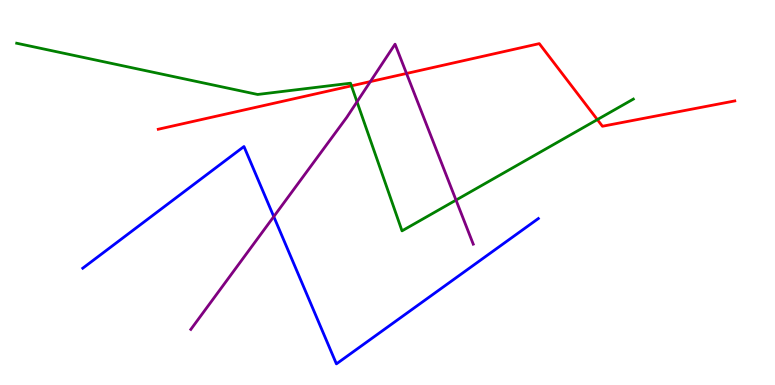[{'lines': ['blue', 'red'], 'intersections': []}, {'lines': ['green', 'red'], 'intersections': [{'x': 4.53, 'y': 7.77}, {'x': 7.71, 'y': 6.89}]}, {'lines': ['purple', 'red'], 'intersections': [{'x': 4.78, 'y': 7.88}, {'x': 5.25, 'y': 8.09}]}, {'lines': ['blue', 'green'], 'intersections': []}, {'lines': ['blue', 'purple'], 'intersections': [{'x': 3.53, 'y': 4.37}]}, {'lines': ['green', 'purple'], 'intersections': [{'x': 4.61, 'y': 7.36}, {'x': 5.88, 'y': 4.8}]}]